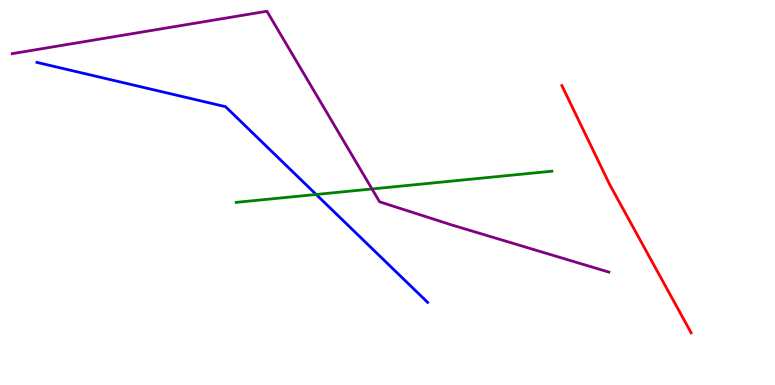[{'lines': ['blue', 'red'], 'intersections': []}, {'lines': ['green', 'red'], 'intersections': []}, {'lines': ['purple', 'red'], 'intersections': []}, {'lines': ['blue', 'green'], 'intersections': [{'x': 4.08, 'y': 4.95}]}, {'lines': ['blue', 'purple'], 'intersections': []}, {'lines': ['green', 'purple'], 'intersections': [{'x': 4.8, 'y': 5.09}]}]